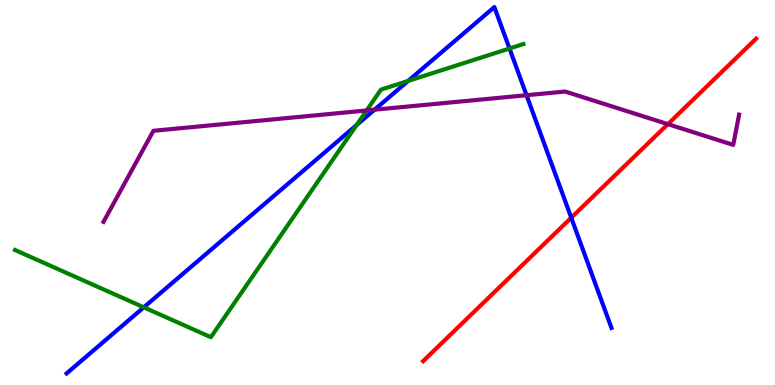[{'lines': ['blue', 'red'], 'intersections': [{'x': 7.37, 'y': 4.34}]}, {'lines': ['green', 'red'], 'intersections': []}, {'lines': ['purple', 'red'], 'intersections': [{'x': 8.62, 'y': 6.78}]}, {'lines': ['blue', 'green'], 'intersections': [{'x': 1.86, 'y': 2.02}, {'x': 4.6, 'y': 6.75}, {'x': 5.27, 'y': 7.9}, {'x': 6.57, 'y': 8.74}]}, {'lines': ['blue', 'purple'], 'intersections': [{'x': 4.83, 'y': 7.15}, {'x': 6.79, 'y': 7.53}]}, {'lines': ['green', 'purple'], 'intersections': [{'x': 4.73, 'y': 7.13}]}]